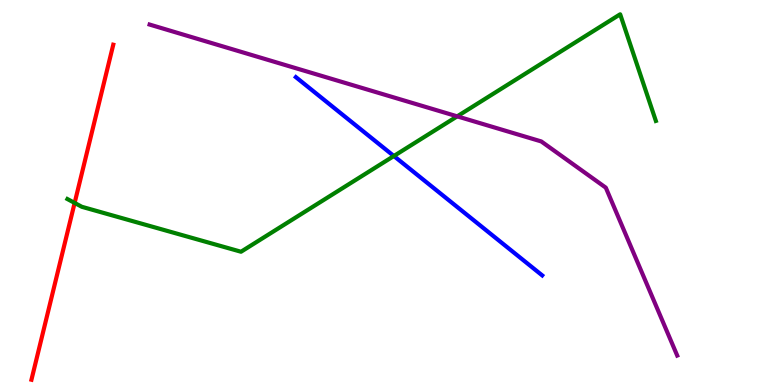[{'lines': ['blue', 'red'], 'intersections': []}, {'lines': ['green', 'red'], 'intersections': [{'x': 0.963, 'y': 4.73}]}, {'lines': ['purple', 'red'], 'intersections': []}, {'lines': ['blue', 'green'], 'intersections': [{'x': 5.08, 'y': 5.95}]}, {'lines': ['blue', 'purple'], 'intersections': []}, {'lines': ['green', 'purple'], 'intersections': [{'x': 5.9, 'y': 6.98}]}]